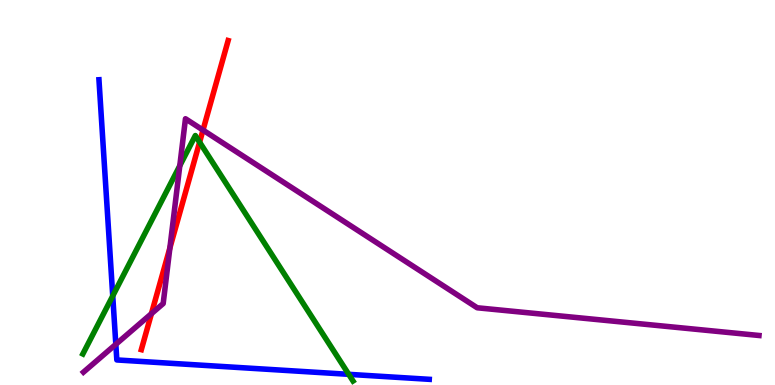[{'lines': ['blue', 'red'], 'intersections': []}, {'lines': ['green', 'red'], 'intersections': [{'x': 2.58, 'y': 6.31}]}, {'lines': ['purple', 'red'], 'intersections': [{'x': 1.95, 'y': 1.85}, {'x': 2.19, 'y': 3.56}, {'x': 2.62, 'y': 6.62}]}, {'lines': ['blue', 'green'], 'intersections': [{'x': 1.45, 'y': 2.31}, {'x': 4.5, 'y': 0.277}]}, {'lines': ['blue', 'purple'], 'intersections': [{'x': 1.49, 'y': 1.06}]}, {'lines': ['green', 'purple'], 'intersections': [{'x': 2.32, 'y': 5.7}]}]